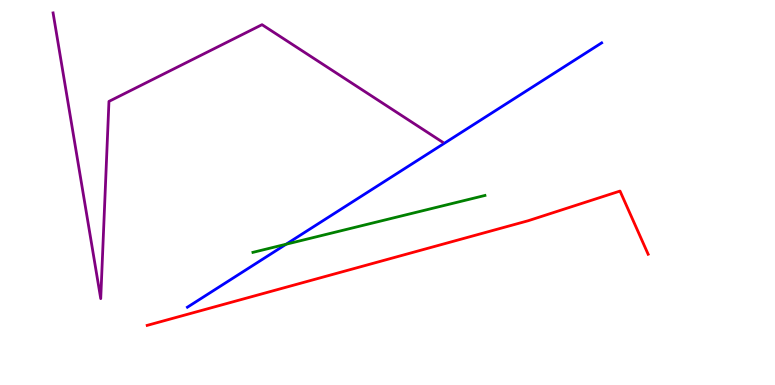[{'lines': ['blue', 'red'], 'intersections': []}, {'lines': ['green', 'red'], 'intersections': []}, {'lines': ['purple', 'red'], 'intersections': []}, {'lines': ['blue', 'green'], 'intersections': [{'x': 3.69, 'y': 3.66}]}, {'lines': ['blue', 'purple'], 'intersections': []}, {'lines': ['green', 'purple'], 'intersections': []}]